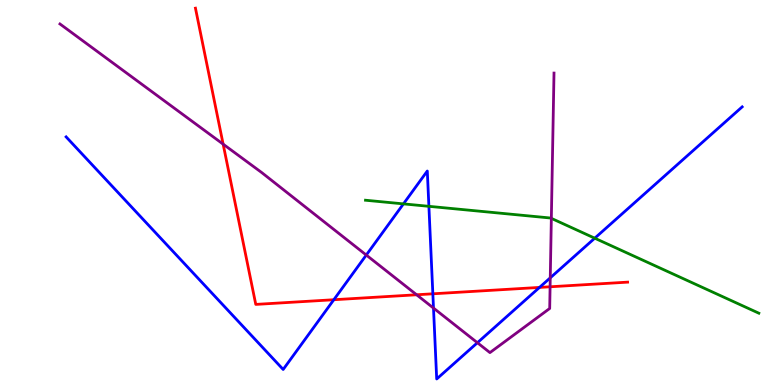[{'lines': ['blue', 'red'], 'intersections': [{'x': 4.31, 'y': 2.21}, {'x': 5.59, 'y': 2.37}, {'x': 6.96, 'y': 2.53}]}, {'lines': ['green', 'red'], 'intersections': []}, {'lines': ['purple', 'red'], 'intersections': [{'x': 2.88, 'y': 6.26}, {'x': 5.38, 'y': 2.34}, {'x': 7.1, 'y': 2.55}]}, {'lines': ['blue', 'green'], 'intersections': [{'x': 5.21, 'y': 4.7}, {'x': 5.53, 'y': 4.64}, {'x': 7.67, 'y': 3.81}]}, {'lines': ['blue', 'purple'], 'intersections': [{'x': 4.73, 'y': 3.38}, {'x': 5.59, 'y': 2.0}, {'x': 6.16, 'y': 1.1}, {'x': 7.1, 'y': 2.78}]}, {'lines': ['green', 'purple'], 'intersections': [{'x': 7.11, 'y': 4.33}]}]